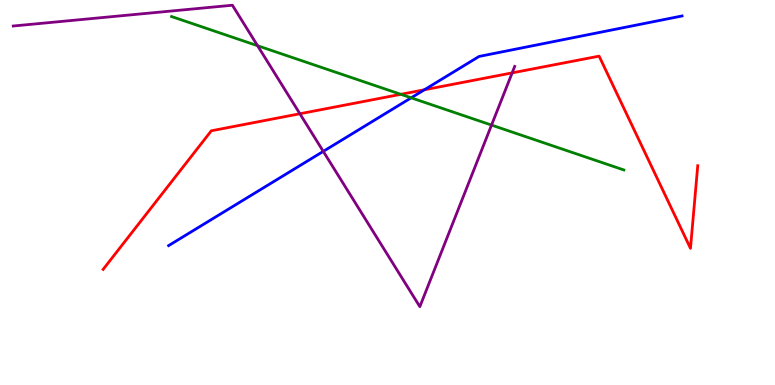[{'lines': ['blue', 'red'], 'intersections': [{'x': 5.48, 'y': 7.67}]}, {'lines': ['green', 'red'], 'intersections': [{'x': 5.17, 'y': 7.55}]}, {'lines': ['purple', 'red'], 'intersections': [{'x': 3.87, 'y': 7.05}, {'x': 6.61, 'y': 8.11}]}, {'lines': ['blue', 'green'], 'intersections': [{'x': 5.31, 'y': 7.46}]}, {'lines': ['blue', 'purple'], 'intersections': [{'x': 4.17, 'y': 6.07}]}, {'lines': ['green', 'purple'], 'intersections': [{'x': 3.32, 'y': 8.81}, {'x': 6.34, 'y': 6.75}]}]